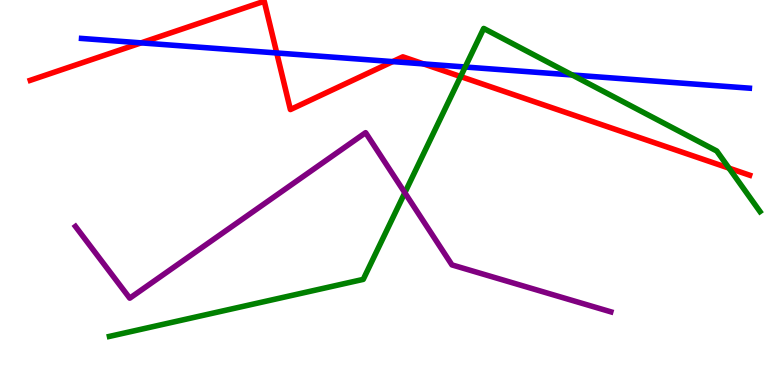[{'lines': ['blue', 'red'], 'intersections': [{'x': 1.82, 'y': 8.89}, {'x': 3.57, 'y': 8.62}, {'x': 5.07, 'y': 8.4}, {'x': 5.47, 'y': 8.34}]}, {'lines': ['green', 'red'], 'intersections': [{'x': 5.94, 'y': 8.01}, {'x': 9.41, 'y': 5.63}]}, {'lines': ['purple', 'red'], 'intersections': []}, {'lines': ['blue', 'green'], 'intersections': [{'x': 6.0, 'y': 8.26}, {'x': 7.38, 'y': 8.05}]}, {'lines': ['blue', 'purple'], 'intersections': []}, {'lines': ['green', 'purple'], 'intersections': [{'x': 5.22, 'y': 4.99}]}]